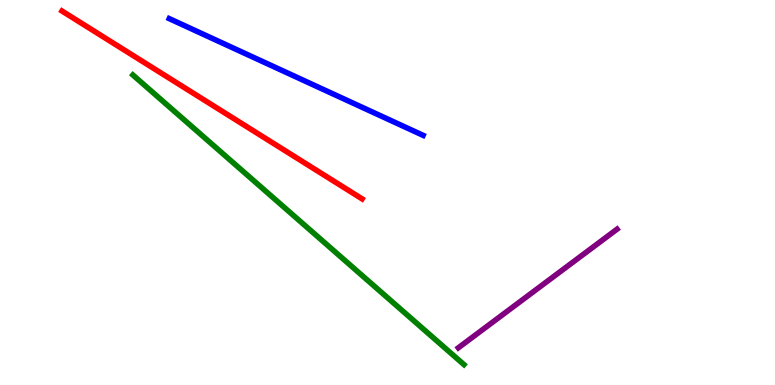[{'lines': ['blue', 'red'], 'intersections': []}, {'lines': ['green', 'red'], 'intersections': []}, {'lines': ['purple', 'red'], 'intersections': []}, {'lines': ['blue', 'green'], 'intersections': []}, {'lines': ['blue', 'purple'], 'intersections': []}, {'lines': ['green', 'purple'], 'intersections': []}]